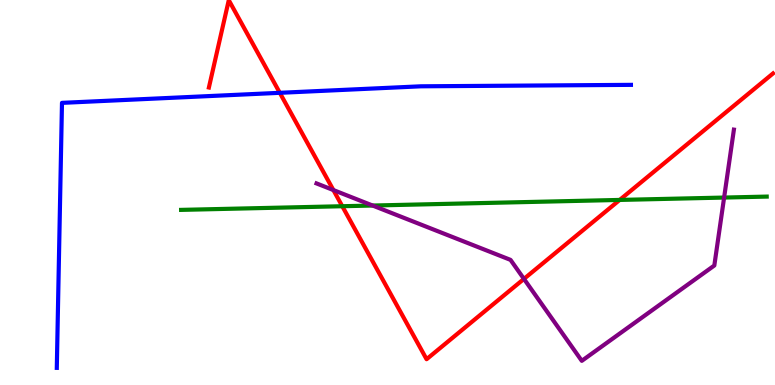[{'lines': ['blue', 'red'], 'intersections': [{'x': 3.61, 'y': 7.59}]}, {'lines': ['green', 'red'], 'intersections': [{'x': 4.42, 'y': 4.64}, {'x': 8.0, 'y': 4.81}]}, {'lines': ['purple', 'red'], 'intersections': [{'x': 4.3, 'y': 5.06}, {'x': 6.76, 'y': 2.76}]}, {'lines': ['blue', 'green'], 'intersections': []}, {'lines': ['blue', 'purple'], 'intersections': []}, {'lines': ['green', 'purple'], 'intersections': [{'x': 4.81, 'y': 4.66}, {'x': 9.34, 'y': 4.87}]}]